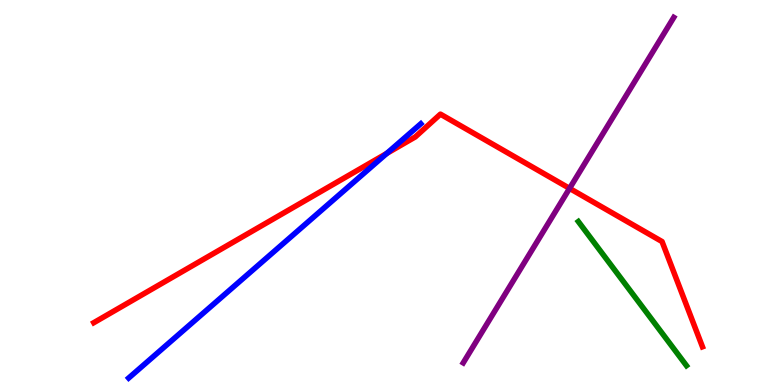[{'lines': ['blue', 'red'], 'intersections': [{'x': 4.99, 'y': 6.02}]}, {'lines': ['green', 'red'], 'intersections': []}, {'lines': ['purple', 'red'], 'intersections': [{'x': 7.35, 'y': 5.11}]}, {'lines': ['blue', 'green'], 'intersections': []}, {'lines': ['blue', 'purple'], 'intersections': []}, {'lines': ['green', 'purple'], 'intersections': []}]